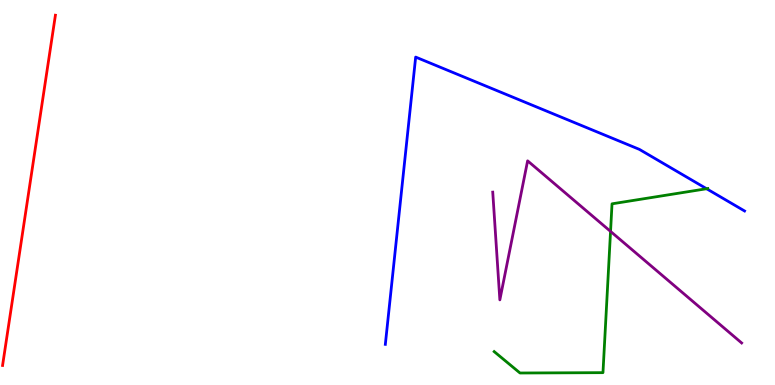[{'lines': ['blue', 'red'], 'intersections': []}, {'lines': ['green', 'red'], 'intersections': []}, {'lines': ['purple', 'red'], 'intersections': []}, {'lines': ['blue', 'green'], 'intersections': [{'x': 9.12, 'y': 5.1}]}, {'lines': ['blue', 'purple'], 'intersections': []}, {'lines': ['green', 'purple'], 'intersections': [{'x': 7.88, 'y': 3.99}]}]